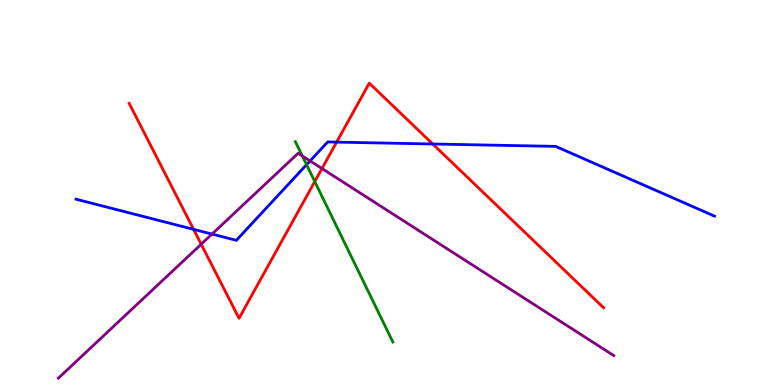[{'lines': ['blue', 'red'], 'intersections': [{'x': 2.5, 'y': 4.04}, {'x': 4.34, 'y': 6.31}, {'x': 5.58, 'y': 6.26}]}, {'lines': ['green', 'red'], 'intersections': [{'x': 4.06, 'y': 5.28}]}, {'lines': ['purple', 'red'], 'intersections': [{'x': 2.6, 'y': 3.66}, {'x': 4.15, 'y': 5.62}]}, {'lines': ['blue', 'green'], 'intersections': [{'x': 3.96, 'y': 5.72}]}, {'lines': ['blue', 'purple'], 'intersections': [{'x': 2.74, 'y': 3.92}, {'x': 4.0, 'y': 5.82}]}, {'lines': ['green', 'purple'], 'intersections': [{'x': 3.9, 'y': 5.95}]}]